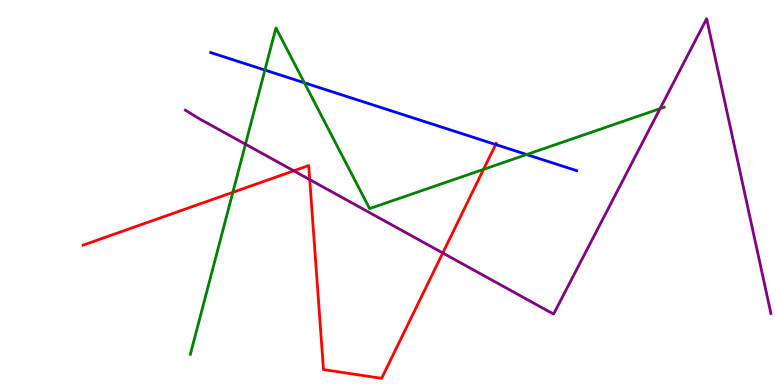[{'lines': ['blue', 'red'], 'intersections': [{'x': 6.4, 'y': 6.25}]}, {'lines': ['green', 'red'], 'intersections': [{'x': 3.0, 'y': 5.0}, {'x': 6.24, 'y': 5.6}]}, {'lines': ['purple', 'red'], 'intersections': [{'x': 3.79, 'y': 5.56}, {'x': 4.0, 'y': 5.33}, {'x': 5.71, 'y': 3.43}]}, {'lines': ['blue', 'green'], 'intersections': [{'x': 3.42, 'y': 8.18}, {'x': 3.93, 'y': 7.85}, {'x': 6.8, 'y': 5.99}]}, {'lines': ['blue', 'purple'], 'intersections': []}, {'lines': ['green', 'purple'], 'intersections': [{'x': 3.17, 'y': 6.25}, {'x': 8.52, 'y': 7.18}]}]